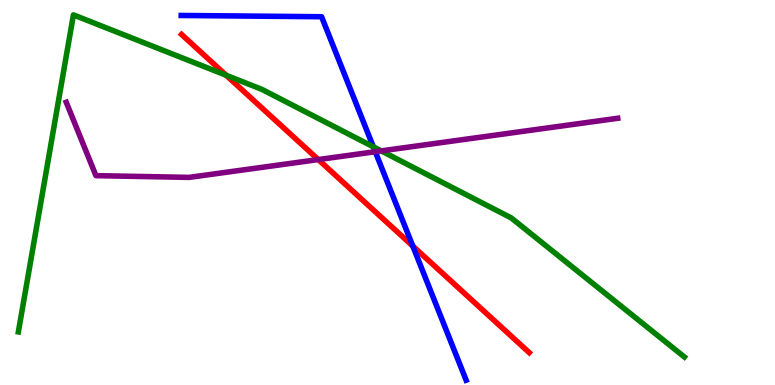[{'lines': ['blue', 'red'], 'intersections': [{'x': 5.33, 'y': 3.61}]}, {'lines': ['green', 'red'], 'intersections': [{'x': 2.92, 'y': 8.05}]}, {'lines': ['purple', 'red'], 'intersections': [{'x': 4.11, 'y': 5.86}]}, {'lines': ['blue', 'green'], 'intersections': [{'x': 4.82, 'y': 6.19}]}, {'lines': ['blue', 'purple'], 'intersections': [{'x': 4.84, 'y': 6.06}]}, {'lines': ['green', 'purple'], 'intersections': [{'x': 4.92, 'y': 6.08}]}]